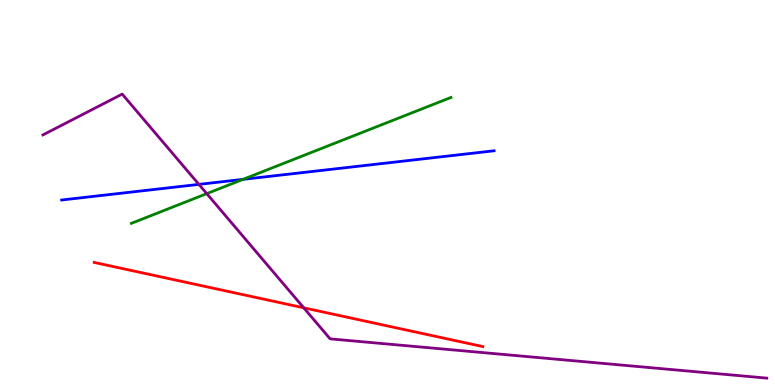[{'lines': ['blue', 'red'], 'intersections': []}, {'lines': ['green', 'red'], 'intersections': []}, {'lines': ['purple', 'red'], 'intersections': [{'x': 3.92, 'y': 2.0}]}, {'lines': ['blue', 'green'], 'intersections': [{'x': 3.14, 'y': 5.34}]}, {'lines': ['blue', 'purple'], 'intersections': [{'x': 2.57, 'y': 5.21}]}, {'lines': ['green', 'purple'], 'intersections': [{'x': 2.67, 'y': 4.97}]}]